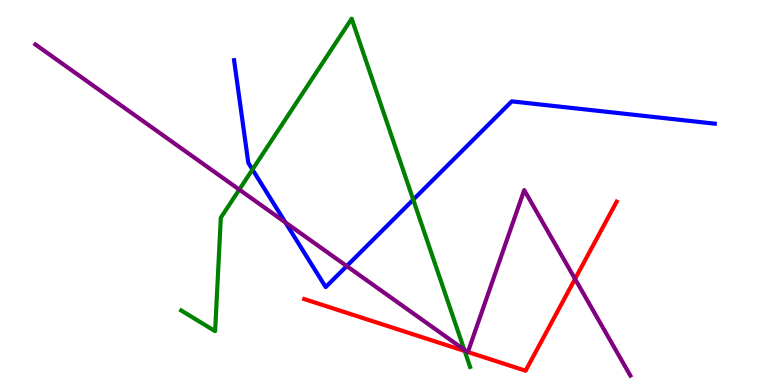[{'lines': ['blue', 'red'], 'intersections': []}, {'lines': ['green', 'red'], 'intersections': [{'x': 6.0, 'y': 0.883}]}, {'lines': ['purple', 'red'], 'intersections': [{'x': 6.03, 'y': 0.862}, {'x': 6.04, 'y': 0.856}, {'x': 7.42, 'y': 2.76}]}, {'lines': ['blue', 'green'], 'intersections': [{'x': 3.26, 'y': 5.6}, {'x': 5.33, 'y': 4.81}]}, {'lines': ['blue', 'purple'], 'intersections': [{'x': 3.68, 'y': 4.22}, {'x': 4.47, 'y': 3.09}]}, {'lines': ['green', 'purple'], 'intersections': [{'x': 3.09, 'y': 5.08}, {'x': 5.99, 'y': 0.916}]}]